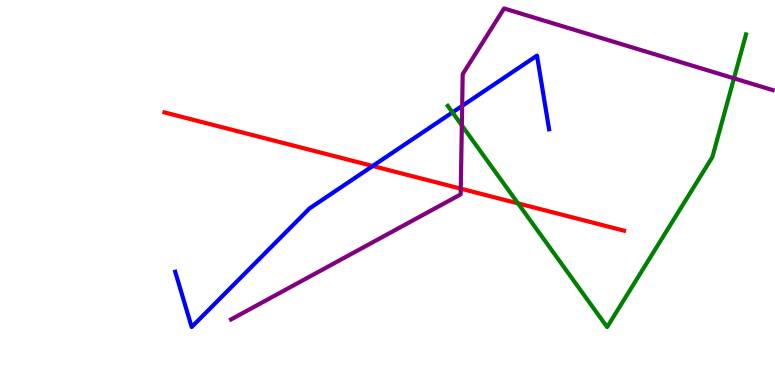[{'lines': ['blue', 'red'], 'intersections': [{'x': 4.81, 'y': 5.69}]}, {'lines': ['green', 'red'], 'intersections': [{'x': 6.68, 'y': 4.72}]}, {'lines': ['purple', 'red'], 'intersections': [{'x': 5.95, 'y': 5.1}]}, {'lines': ['blue', 'green'], 'intersections': [{'x': 5.84, 'y': 7.08}]}, {'lines': ['blue', 'purple'], 'intersections': [{'x': 5.96, 'y': 7.25}]}, {'lines': ['green', 'purple'], 'intersections': [{'x': 5.96, 'y': 6.74}, {'x': 9.47, 'y': 7.97}]}]